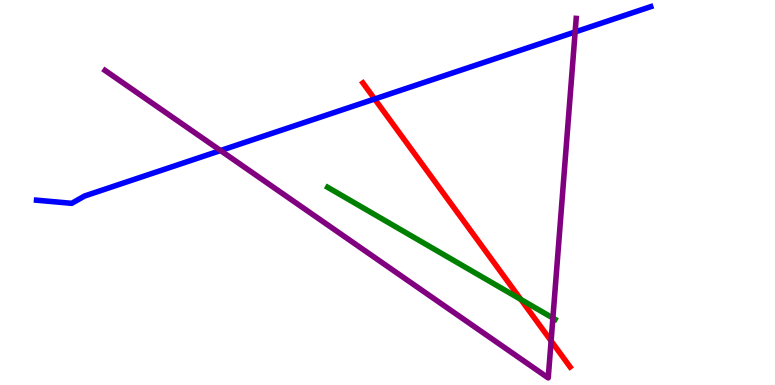[{'lines': ['blue', 'red'], 'intersections': [{'x': 4.83, 'y': 7.43}]}, {'lines': ['green', 'red'], 'intersections': [{'x': 6.72, 'y': 2.22}]}, {'lines': ['purple', 'red'], 'intersections': [{'x': 7.11, 'y': 1.15}]}, {'lines': ['blue', 'green'], 'intersections': []}, {'lines': ['blue', 'purple'], 'intersections': [{'x': 2.85, 'y': 6.09}, {'x': 7.42, 'y': 9.17}]}, {'lines': ['green', 'purple'], 'intersections': [{'x': 7.13, 'y': 1.74}]}]